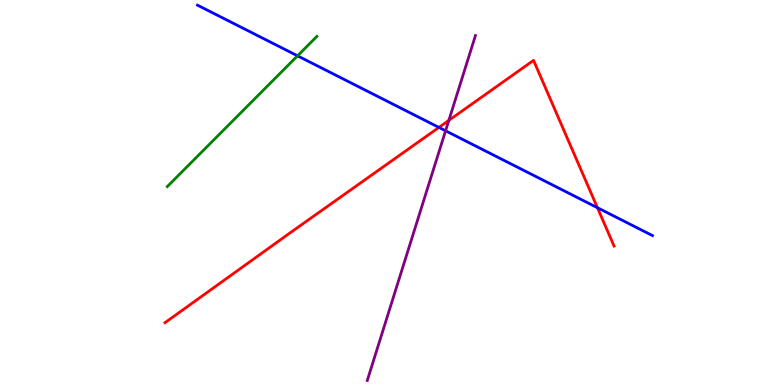[{'lines': ['blue', 'red'], 'intersections': [{'x': 5.66, 'y': 6.69}, {'x': 7.71, 'y': 4.61}]}, {'lines': ['green', 'red'], 'intersections': []}, {'lines': ['purple', 'red'], 'intersections': [{'x': 5.79, 'y': 6.87}]}, {'lines': ['blue', 'green'], 'intersections': [{'x': 3.84, 'y': 8.55}]}, {'lines': ['blue', 'purple'], 'intersections': [{'x': 5.75, 'y': 6.6}]}, {'lines': ['green', 'purple'], 'intersections': []}]